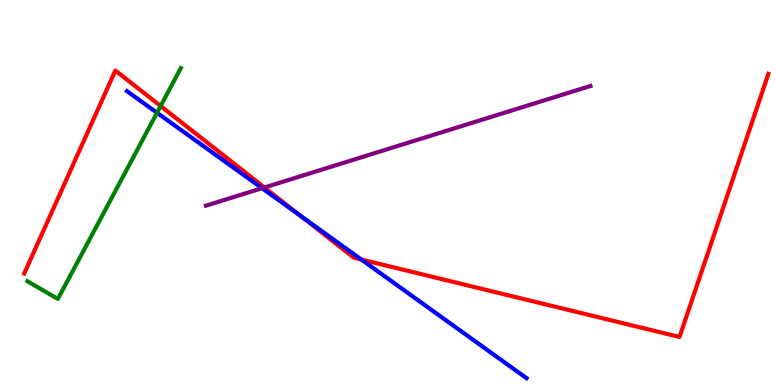[{'lines': ['blue', 'red'], 'intersections': [{'x': 3.88, 'y': 4.39}, {'x': 4.66, 'y': 3.26}]}, {'lines': ['green', 'red'], 'intersections': [{'x': 2.07, 'y': 7.25}]}, {'lines': ['purple', 'red'], 'intersections': [{'x': 3.41, 'y': 5.13}]}, {'lines': ['blue', 'green'], 'intersections': [{'x': 2.03, 'y': 7.07}]}, {'lines': ['blue', 'purple'], 'intersections': [{'x': 3.38, 'y': 5.11}]}, {'lines': ['green', 'purple'], 'intersections': []}]